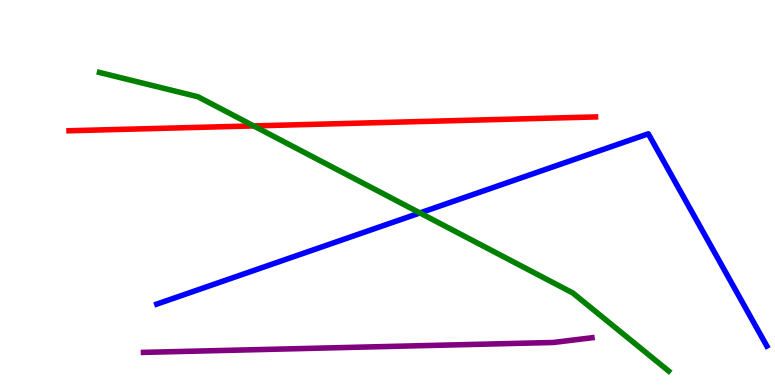[{'lines': ['blue', 'red'], 'intersections': []}, {'lines': ['green', 'red'], 'intersections': [{'x': 3.27, 'y': 6.73}]}, {'lines': ['purple', 'red'], 'intersections': []}, {'lines': ['blue', 'green'], 'intersections': [{'x': 5.42, 'y': 4.47}]}, {'lines': ['blue', 'purple'], 'intersections': []}, {'lines': ['green', 'purple'], 'intersections': []}]